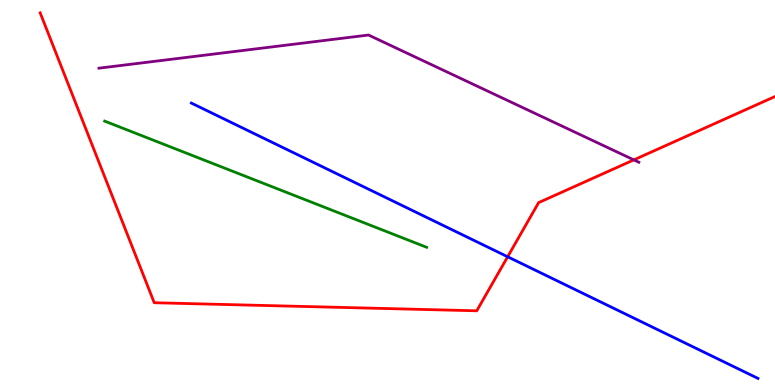[{'lines': ['blue', 'red'], 'intersections': [{'x': 6.55, 'y': 3.33}]}, {'lines': ['green', 'red'], 'intersections': []}, {'lines': ['purple', 'red'], 'intersections': [{'x': 8.18, 'y': 5.85}]}, {'lines': ['blue', 'green'], 'intersections': []}, {'lines': ['blue', 'purple'], 'intersections': []}, {'lines': ['green', 'purple'], 'intersections': []}]